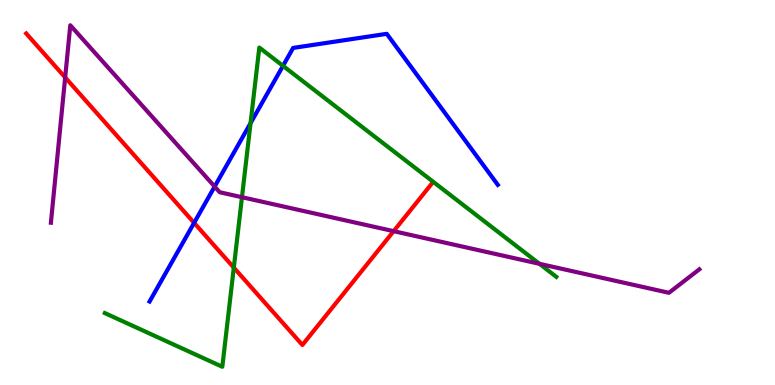[{'lines': ['blue', 'red'], 'intersections': [{'x': 2.5, 'y': 4.21}]}, {'lines': ['green', 'red'], 'intersections': [{'x': 3.02, 'y': 3.05}]}, {'lines': ['purple', 'red'], 'intersections': [{'x': 0.841, 'y': 7.99}, {'x': 5.08, 'y': 4.0}]}, {'lines': ['blue', 'green'], 'intersections': [{'x': 3.23, 'y': 6.8}, {'x': 3.65, 'y': 8.29}]}, {'lines': ['blue', 'purple'], 'intersections': [{'x': 2.77, 'y': 5.15}]}, {'lines': ['green', 'purple'], 'intersections': [{'x': 3.12, 'y': 4.88}, {'x': 6.96, 'y': 3.15}]}]